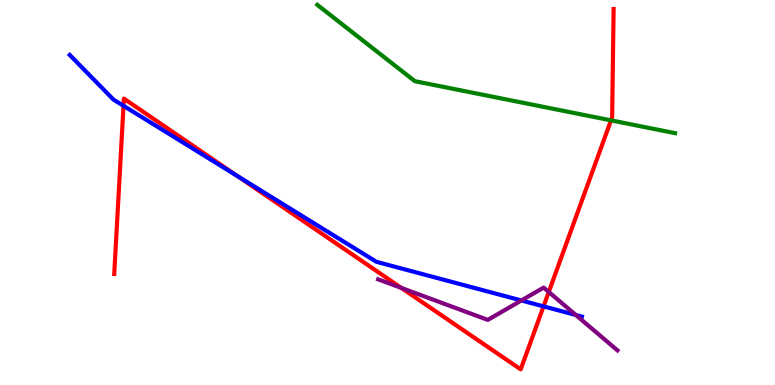[{'lines': ['blue', 'red'], 'intersections': [{'x': 1.59, 'y': 7.25}, {'x': 3.06, 'y': 5.43}, {'x': 7.01, 'y': 2.04}]}, {'lines': ['green', 'red'], 'intersections': [{'x': 7.88, 'y': 6.87}]}, {'lines': ['purple', 'red'], 'intersections': [{'x': 5.18, 'y': 2.52}, {'x': 7.08, 'y': 2.42}]}, {'lines': ['blue', 'green'], 'intersections': []}, {'lines': ['blue', 'purple'], 'intersections': [{'x': 6.73, 'y': 2.2}, {'x': 7.43, 'y': 1.82}]}, {'lines': ['green', 'purple'], 'intersections': []}]